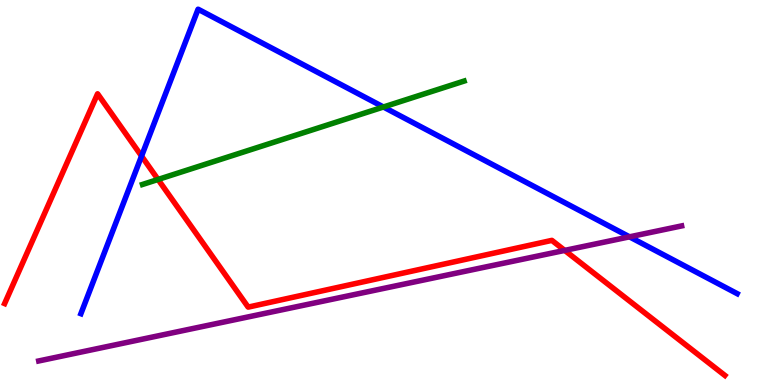[{'lines': ['blue', 'red'], 'intersections': [{'x': 1.83, 'y': 5.95}]}, {'lines': ['green', 'red'], 'intersections': [{'x': 2.04, 'y': 5.34}]}, {'lines': ['purple', 'red'], 'intersections': [{'x': 7.29, 'y': 3.5}]}, {'lines': ['blue', 'green'], 'intersections': [{'x': 4.95, 'y': 7.22}]}, {'lines': ['blue', 'purple'], 'intersections': [{'x': 8.12, 'y': 3.85}]}, {'lines': ['green', 'purple'], 'intersections': []}]